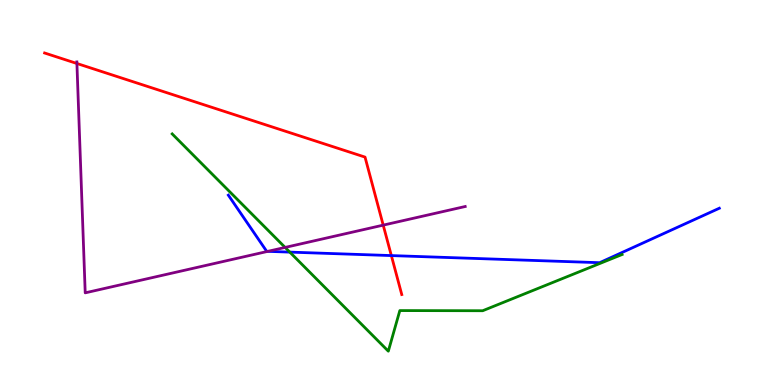[{'lines': ['blue', 'red'], 'intersections': [{'x': 5.05, 'y': 3.36}]}, {'lines': ['green', 'red'], 'intersections': []}, {'lines': ['purple', 'red'], 'intersections': [{'x': 0.992, 'y': 8.35}, {'x': 4.94, 'y': 4.15}]}, {'lines': ['blue', 'green'], 'intersections': [{'x': 3.74, 'y': 3.45}]}, {'lines': ['blue', 'purple'], 'intersections': [{'x': 3.46, 'y': 3.47}]}, {'lines': ['green', 'purple'], 'intersections': [{'x': 3.68, 'y': 3.57}]}]